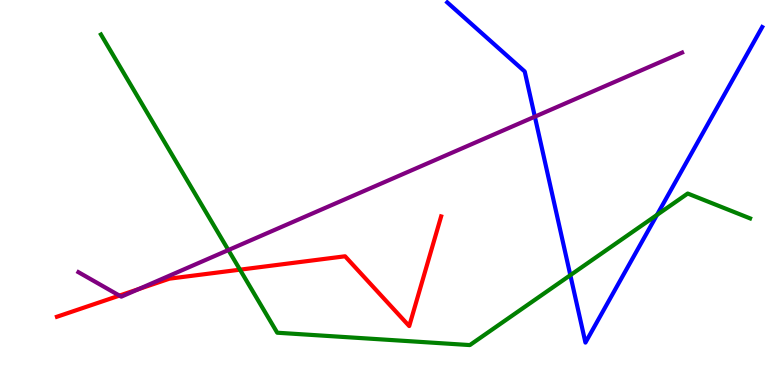[{'lines': ['blue', 'red'], 'intersections': []}, {'lines': ['green', 'red'], 'intersections': [{'x': 3.1, 'y': 3.0}]}, {'lines': ['purple', 'red'], 'intersections': [{'x': 1.54, 'y': 2.32}, {'x': 1.79, 'y': 2.49}]}, {'lines': ['blue', 'green'], 'intersections': [{'x': 7.36, 'y': 2.85}, {'x': 8.48, 'y': 4.42}]}, {'lines': ['blue', 'purple'], 'intersections': [{'x': 6.9, 'y': 6.97}]}, {'lines': ['green', 'purple'], 'intersections': [{'x': 2.95, 'y': 3.51}]}]